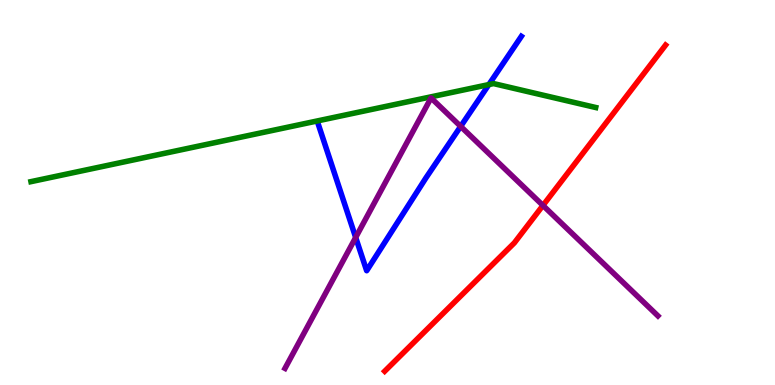[{'lines': ['blue', 'red'], 'intersections': []}, {'lines': ['green', 'red'], 'intersections': []}, {'lines': ['purple', 'red'], 'intersections': [{'x': 7.01, 'y': 4.66}]}, {'lines': ['blue', 'green'], 'intersections': [{'x': 6.31, 'y': 7.8}]}, {'lines': ['blue', 'purple'], 'intersections': [{'x': 4.59, 'y': 3.83}, {'x': 5.94, 'y': 6.72}]}, {'lines': ['green', 'purple'], 'intersections': []}]